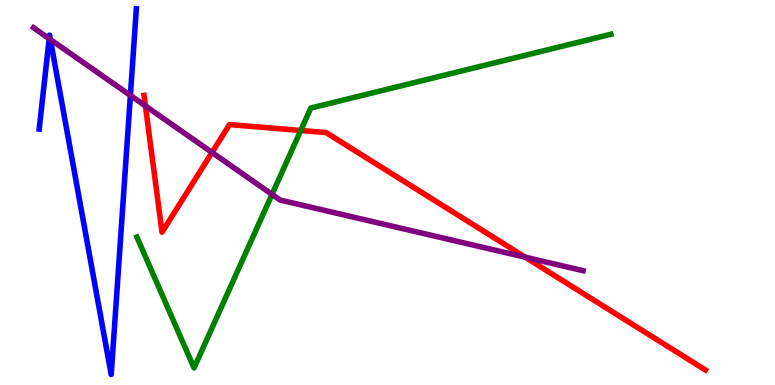[{'lines': ['blue', 'red'], 'intersections': []}, {'lines': ['green', 'red'], 'intersections': [{'x': 3.88, 'y': 6.61}]}, {'lines': ['purple', 'red'], 'intersections': [{'x': 1.88, 'y': 7.25}, {'x': 2.74, 'y': 6.04}, {'x': 6.78, 'y': 3.32}]}, {'lines': ['blue', 'green'], 'intersections': []}, {'lines': ['blue', 'purple'], 'intersections': [{'x': 0.635, 'y': 9.0}, {'x': 0.65, 'y': 8.97}, {'x': 1.68, 'y': 7.52}]}, {'lines': ['green', 'purple'], 'intersections': [{'x': 3.51, 'y': 4.95}]}]